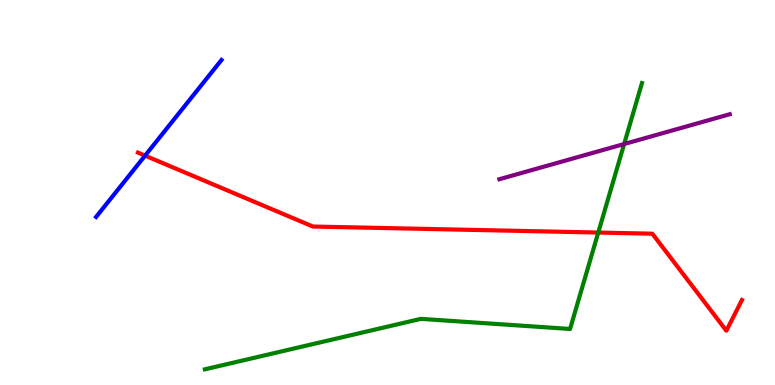[{'lines': ['blue', 'red'], 'intersections': [{'x': 1.87, 'y': 5.96}]}, {'lines': ['green', 'red'], 'intersections': [{'x': 7.72, 'y': 3.96}]}, {'lines': ['purple', 'red'], 'intersections': []}, {'lines': ['blue', 'green'], 'intersections': []}, {'lines': ['blue', 'purple'], 'intersections': []}, {'lines': ['green', 'purple'], 'intersections': [{'x': 8.05, 'y': 6.26}]}]